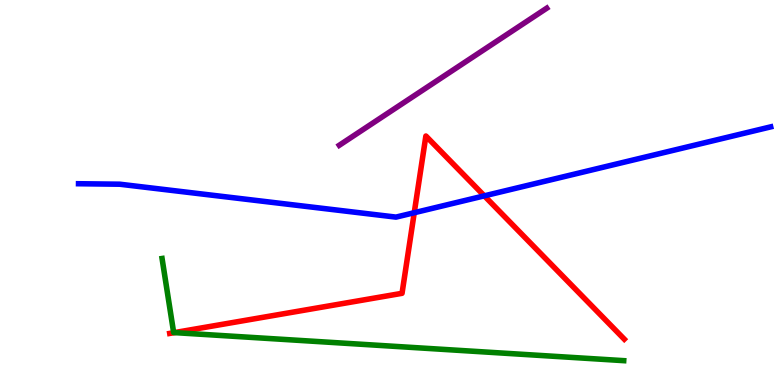[{'lines': ['blue', 'red'], 'intersections': [{'x': 5.35, 'y': 4.47}, {'x': 6.25, 'y': 4.91}]}, {'lines': ['green', 'red'], 'intersections': [{'x': 2.25, 'y': 1.36}]}, {'lines': ['purple', 'red'], 'intersections': []}, {'lines': ['blue', 'green'], 'intersections': []}, {'lines': ['blue', 'purple'], 'intersections': []}, {'lines': ['green', 'purple'], 'intersections': []}]